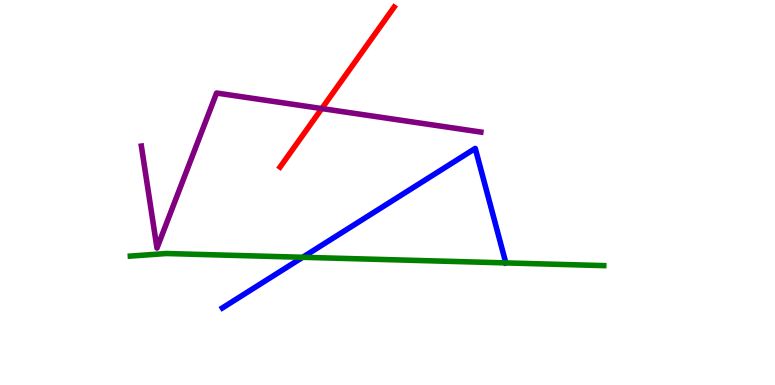[{'lines': ['blue', 'red'], 'intersections': []}, {'lines': ['green', 'red'], 'intersections': []}, {'lines': ['purple', 'red'], 'intersections': [{'x': 4.15, 'y': 7.18}]}, {'lines': ['blue', 'green'], 'intersections': [{'x': 3.91, 'y': 3.32}]}, {'lines': ['blue', 'purple'], 'intersections': []}, {'lines': ['green', 'purple'], 'intersections': []}]